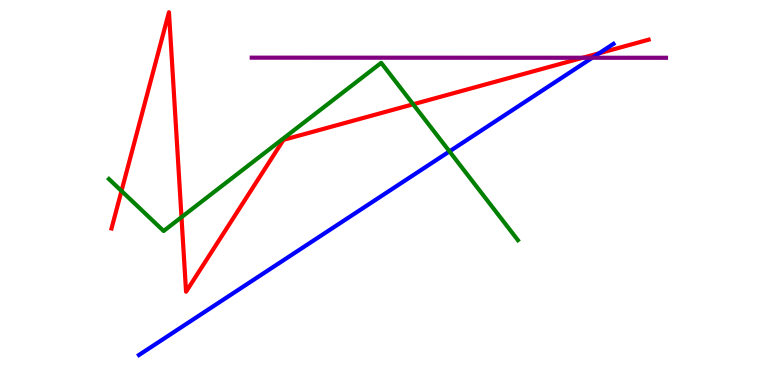[{'lines': ['blue', 'red'], 'intersections': [{'x': 7.73, 'y': 8.62}]}, {'lines': ['green', 'red'], 'intersections': [{'x': 1.57, 'y': 5.04}, {'x': 2.34, 'y': 4.36}, {'x': 5.33, 'y': 7.29}]}, {'lines': ['purple', 'red'], 'intersections': [{'x': 7.52, 'y': 8.5}]}, {'lines': ['blue', 'green'], 'intersections': [{'x': 5.8, 'y': 6.07}]}, {'lines': ['blue', 'purple'], 'intersections': [{'x': 7.64, 'y': 8.5}]}, {'lines': ['green', 'purple'], 'intersections': []}]